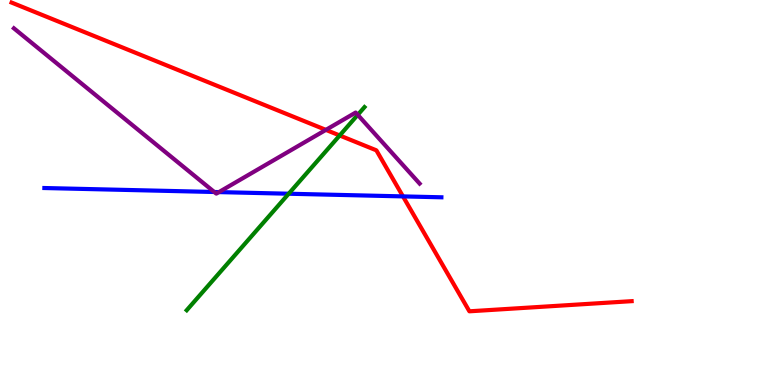[{'lines': ['blue', 'red'], 'intersections': [{'x': 5.2, 'y': 4.9}]}, {'lines': ['green', 'red'], 'intersections': [{'x': 4.38, 'y': 6.48}]}, {'lines': ['purple', 'red'], 'intersections': [{'x': 4.2, 'y': 6.63}]}, {'lines': ['blue', 'green'], 'intersections': [{'x': 3.73, 'y': 4.97}]}, {'lines': ['blue', 'purple'], 'intersections': [{'x': 2.76, 'y': 5.01}, {'x': 2.82, 'y': 5.01}]}, {'lines': ['green', 'purple'], 'intersections': [{'x': 4.62, 'y': 7.02}]}]